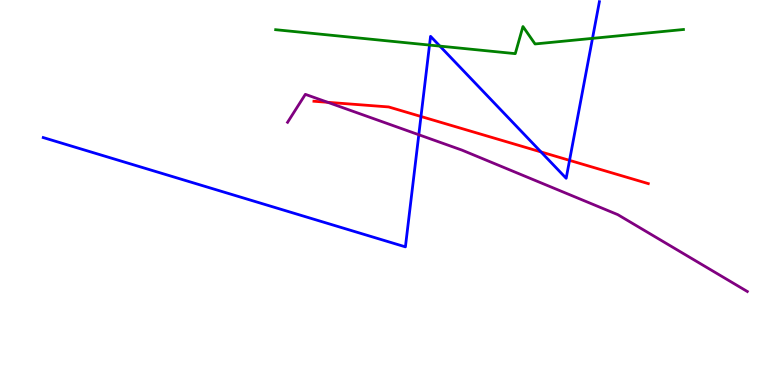[{'lines': ['blue', 'red'], 'intersections': [{'x': 5.43, 'y': 6.97}, {'x': 6.98, 'y': 6.05}, {'x': 7.35, 'y': 5.83}]}, {'lines': ['green', 'red'], 'intersections': []}, {'lines': ['purple', 'red'], 'intersections': [{'x': 4.23, 'y': 7.34}]}, {'lines': ['blue', 'green'], 'intersections': [{'x': 5.54, 'y': 8.83}, {'x': 5.68, 'y': 8.8}, {'x': 7.65, 'y': 9.0}]}, {'lines': ['blue', 'purple'], 'intersections': [{'x': 5.4, 'y': 6.5}]}, {'lines': ['green', 'purple'], 'intersections': []}]